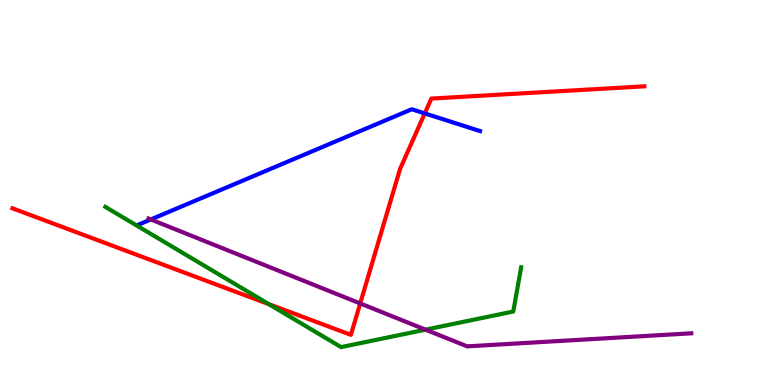[{'lines': ['blue', 'red'], 'intersections': [{'x': 5.48, 'y': 7.05}]}, {'lines': ['green', 'red'], 'intersections': [{'x': 3.47, 'y': 2.1}]}, {'lines': ['purple', 'red'], 'intersections': [{'x': 4.65, 'y': 2.12}]}, {'lines': ['blue', 'green'], 'intersections': []}, {'lines': ['blue', 'purple'], 'intersections': [{'x': 1.95, 'y': 4.3}]}, {'lines': ['green', 'purple'], 'intersections': [{'x': 5.49, 'y': 1.44}]}]